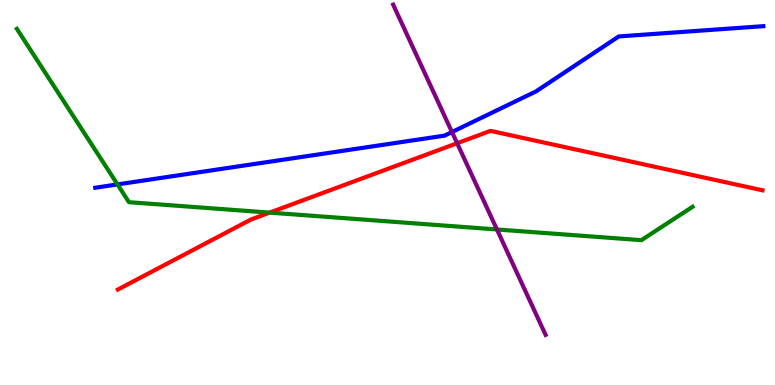[{'lines': ['blue', 'red'], 'intersections': []}, {'lines': ['green', 'red'], 'intersections': [{'x': 3.48, 'y': 4.48}]}, {'lines': ['purple', 'red'], 'intersections': [{'x': 5.9, 'y': 6.28}]}, {'lines': ['blue', 'green'], 'intersections': [{'x': 1.52, 'y': 5.21}]}, {'lines': ['blue', 'purple'], 'intersections': [{'x': 5.83, 'y': 6.57}]}, {'lines': ['green', 'purple'], 'intersections': [{'x': 6.41, 'y': 4.04}]}]